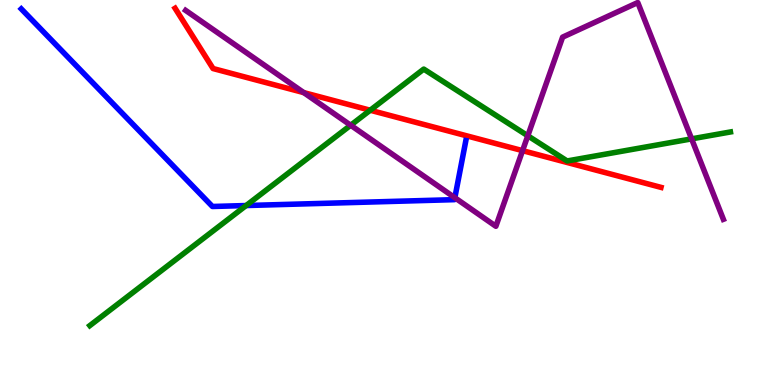[{'lines': ['blue', 'red'], 'intersections': []}, {'lines': ['green', 'red'], 'intersections': [{'x': 4.78, 'y': 7.14}]}, {'lines': ['purple', 'red'], 'intersections': [{'x': 3.92, 'y': 7.59}, {'x': 6.74, 'y': 6.09}]}, {'lines': ['blue', 'green'], 'intersections': [{'x': 3.18, 'y': 4.66}]}, {'lines': ['blue', 'purple'], 'intersections': [{'x': 5.87, 'y': 4.86}]}, {'lines': ['green', 'purple'], 'intersections': [{'x': 4.52, 'y': 6.75}, {'x': 6.81, 'y': 6.47}, {'x': 8.92, 'y': 6.39}]}]